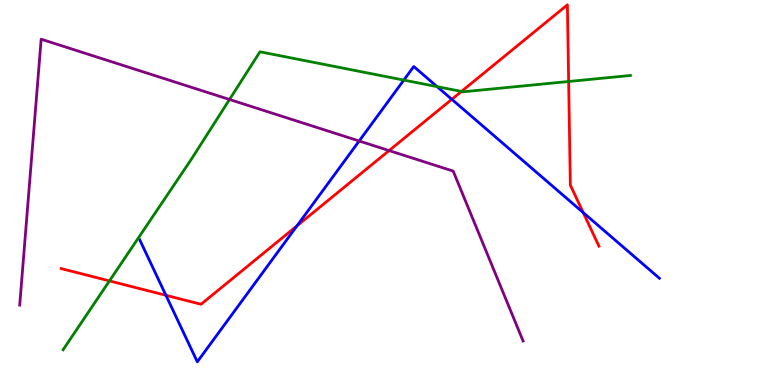[{'lines': ['blue', 'red'], 'intersections': [{'x': 2.14, 'y': 2.33}, {'x': 3.83, 'y': 4.13}, {'x': 5.83, 'y': 7.42}, {'x': 7.53, 'y': 4.48}]}, {'lines': ['green', 'red'], 'intersections': [{'x': 1.41, 'y': 2.7}, {'x': 5.95, 'y': 7.63}, {'x': 7.34, 'y': 7.88}]}, {'lines': ['purple', 'red'], 'intersections': [{'x': 5.02, 'y': 6.09}]}, {'lines': ['blue', 'green'], 'intersections': [{'x': 5.21, 'y': 7.92}, {'x': 5.64, 'y': 7.75}]}, {'lines': ['blue', 'purple'], 'intersections': [{'x': 4.63, 'y': 6.34}]}, {'lines': ['green', 'purple'], 'intersections': [{'x': 2.96, 'y': 7.42}]}]